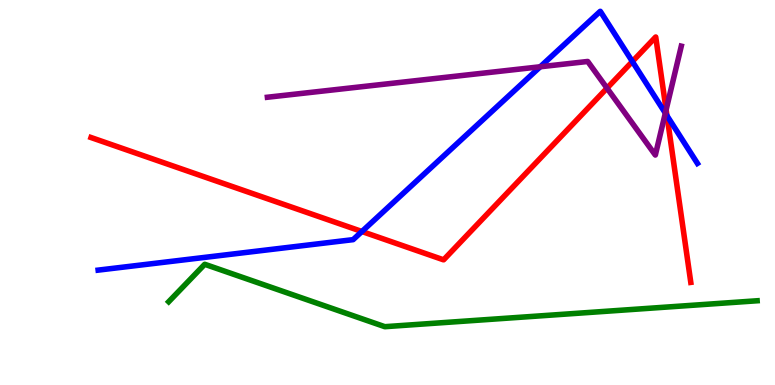[{'lines': ['blue', 'red'], 'intersections': [{'x': 4.67, 'y': 3.99}, {'x': 8.16, 'y': 8.4}, {'x': 8.61, 'y': 6.99}]}, {'lines': ['green', 'red'], 'intersections': []}, {'lines': ['purple', 'red'], 'intersections': [{'x': 7.83, 'y': 7.71}, {'x': 8.6, 'y': 7.15}]}, {'lines': ['blue', 'green'], 'intersections': []}, {'lines': ['blue', 'purple'], 'intersections': [{'x': 6.97, 'y': 8.27}, {'x': 8.58, 'y': 7.06}]}, {'lines': ['green', 'purple'], 'intersections': []}]